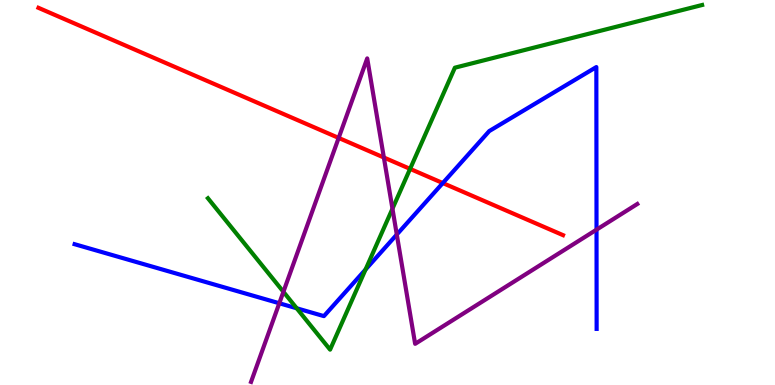[{'lines': ['blue', 'red'], 'intersections': [{'x': 5.71, 'y': 5.25}]}, {'lines': ['green', 'red'], 'intersections': [{'x': 5.29, 'y': 5.61}]}, {'lines': ['purple', 'red'], 'intersections': [{'x': 4.37, 'y': 6.42}, {'x': 4.95, 'y': 5.91}]}, {'lines': ['blue', 'green'], 'intersections': [{'x': 3.83, 'y': 1.99}, {'x': 4.72, 'y': 3.0}]}, {'lines': ['blue', 'purple'], 'intersections': [{'x': 3.6, 'y': 2.12}, {'x': 5.12, 'y': 3.91}, {'x': 7.7, 'y': 4.03}]}, {'lines': ['green', 'purple'], 'intersections': [{'x': 3.66, 'y': 2.42}, {'x': 5.06, 'y': 4.58}]}]